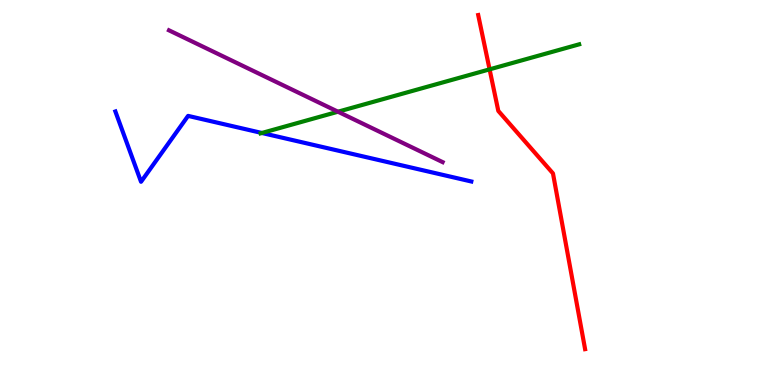[{'lines': ['blue', 'red'], 'intersections': []}, {'lines': ['green', 'red'], 'intersections': [{'x': 6.32, 'y': 8.2}]}, {'lines': ['purple', 'red'], 'intersections': []}, {'lines': ['blue', 'green'], 'intersections': [{'x': 3.38, 'y': 6.55}]}, {'lines': ['blue', 'purple'], 'intersections': []}, {'lines': ['green', 'purple'], 'intersections': [{'x': 4.36, 'y': 7.1}]}]